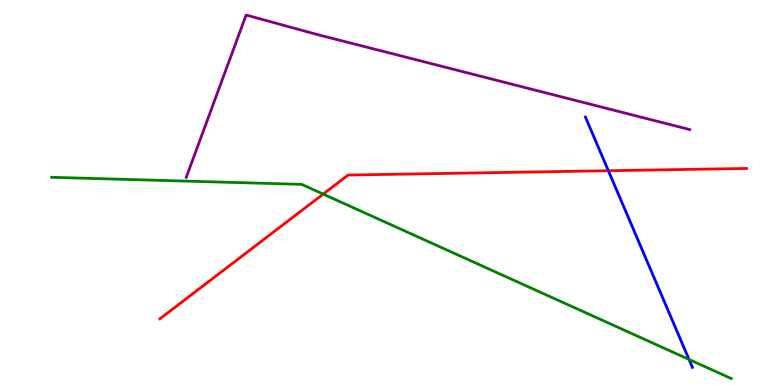[{'lines': ['blue', 'red'], 'intersections': [{'x': 7.85, 'y': 5.57}]}, {'lines': ['green', 'red'], 'intersections': [{'x': 4.17, 'y': 4.96}]}, {'lines': ['purple', 'red'], 'intersections': []}, {'lines': ['blue', 'green'], 'intersections': [{'x': 8.89, 'y': 0.664}]}, {'lines': ['blue', 'purple'], 'intersections': []}, {'lines': ['green', 'purple'], 'intersections': []}]